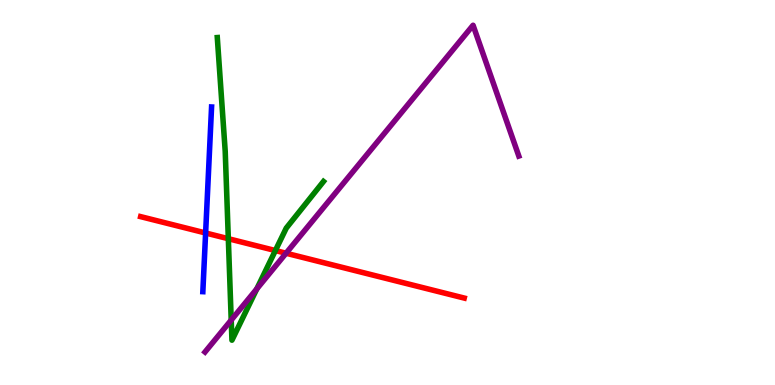[{'lines': ['blue', 'red'], 'intersections': [{'x': 2.65, 'y': 3.95}]}, {'lines': ['green', 'red'], 'intersections': [{'x': 2.95, 'y': 3.8}, {'x': 3.55, 'y': 3.49}]}, {'lines': ['purple', 'red'], 'intersections': [{'x': 3.69, 'y': 3.42}]}, {'lines': ['blue', 'green'], 'intersections': []}, {'lines': ['blue', 'purple'], 'intersections': []}, {'lines': ['green', 'purple'], 'intersections': [{'x': 2.98, 'y': 1.69}, {'x': 3.31, 'y': 2.5}]}]